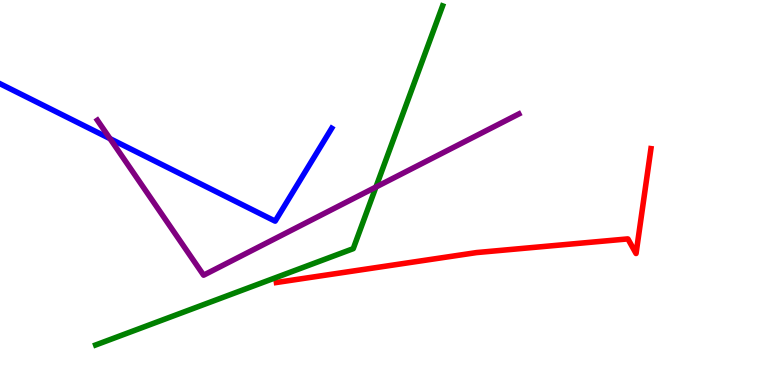[{'lines': ['blue', 'red'], 'intersections': []}, {'lines': ['green', 'red'], 'intersections': []}, {'lines': ['purple', 'red'], 'intersections': []}, {'lines': ['blue', 'green'], 'intersections': []}, {'lines': ['blue', 'purple'], 'intersections': [{'x': 1.42, 'y': 6.4}]}, {'lines': ['green', 'purple'], 'intersections': [{'x': 4.85, 'y': 5.14}]}]